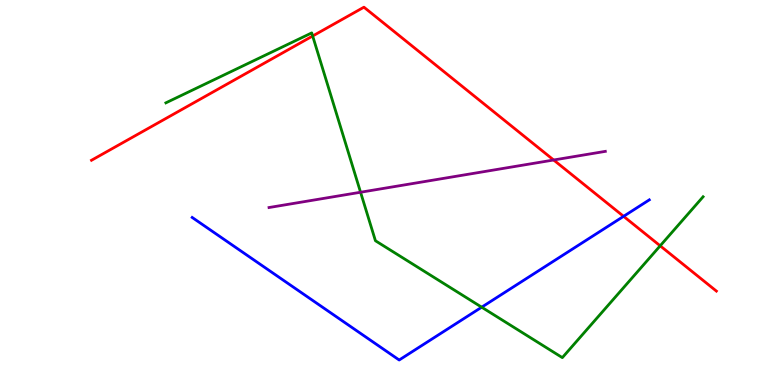[{'lines': ['blue', 'red'], 'intersections': [{'x': 8.05, 'y': 4.38}]}, {'lines': ['green', 'red'], 'intersections': [{'x': 4.03, 'y': 9.06}, {'x': 8.52, 'y': 3.62}]}, {'lines': ['purple', 'red'], 'intersections': [{'x': 7.14, 'y': 5.84}]}, {'lines': ['blue', 'green'], 'intersections': [{'x': 6.22, 'y': 2.02}]}, {'lines': ['blue', 'purple'], 'intersections': []}, {'lines': ['green', 'purple'], 'intersections': [{'x': 4.65, 'y': 5.01}]}]